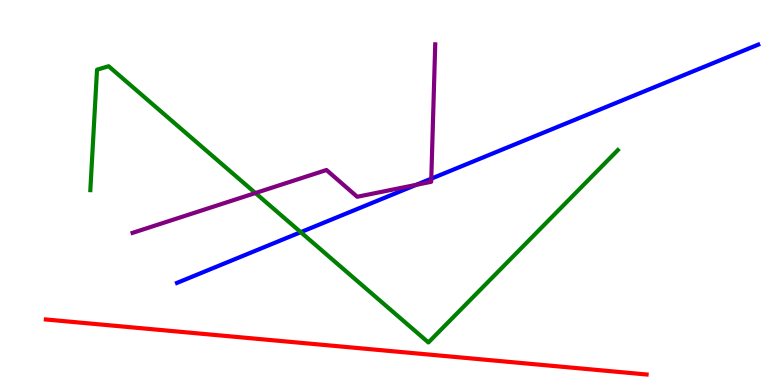[{'lines': ['blue', 'red'], 'intersections': []}, {'lines': ['green', 'red'], 'intersections': []}, {'lines': ['purple', 'red'], 'intersections': []}, {'lines': ['blue', 'green'], 'intersections': [{'x': 3.88, 'y': 3.97}]}, {'lines': ['blue', 'purple'], 'intersections': [{'x': 5.37, 'y': 5.2}, {'x': 5.57, 'y': 5.36}]}, {'lines': ['green', 'purple'], 'intersections': [{'x': 3.3, 'y': 4.99}]}]